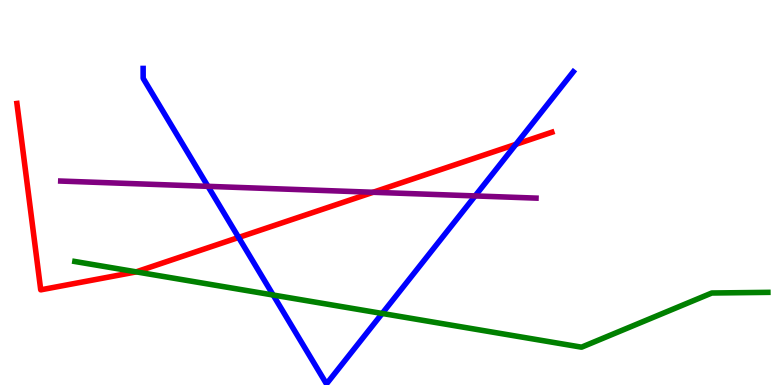[{'lines': ['blue', 'red'], 'intersections': [{'x': 3.08, 'y': 3.83}, {'x': 6.66, 'y': 6.25}]}, {'lines': ['green', 'red'], 'intersections': [{'x': 1.76, 'y': 2.94}]}, {'lines': ['purple', 'red'], 'intersections': [{'x': 4.81, 'y': 5.01}]}, {'lines': ['blue', 'green'], 'intersections': [{'x': 3.52, 'y': 2.34}, {'x': 4.93, 'y': 1.86}]}, {'lines': ['blue', 'purple'], 'intersections': [{'x': 2.68, 'y': 5.16}, {'x': 6.13, 'y': 4.91}]}, {'lines': ['green', 'purple'], 'intersections': []}]